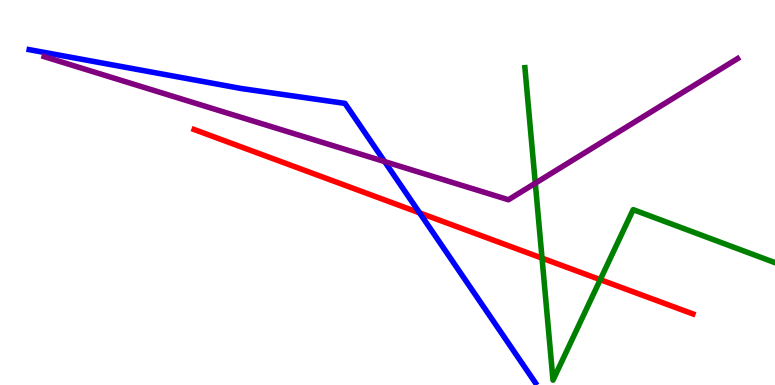[{'lines': ['blue', 'red'], 'intersections': [{'x': 5.41, 'y': 4.47}]}, {'lines': ['green', 'red'], 'intersections': [{'x': 6.99, 'y': 3.3}, {'x': 7.75, 'y': 2.74}]}, {'lines': ['purple', 'red'], 'intersections': []}, {'lines': ['blue', 'green'], 'intersections': []}, {'lines': ['blue', 'purple'], 'intersections': [{'x': 4.96, 'y': 5.8}]}, {'lines': ['green', 'purple'], 'intersections': [{'x': 6.91, 'y': 5.24}]}]